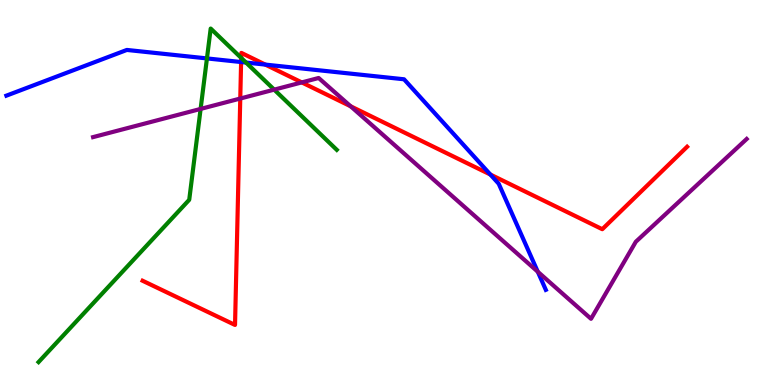[{'lines': ['blue', 'red'], 'intersections': [{'x': 3.11, 'y': 8.39}, {'x': 3.42, 'y': 8.32}, {'x': 6.33, 'y': 5.47}]}, {'lines': ['green', 'red'], 'intersections': [{'x': 3.11, 'y': 8.5}]}, {'lines': ['purple', 'red'], 'intersections': [{'x': 3.1, 'y': 7.44}, {'x': 3.89, 'y': 7.86}, {'x': 4.52, 'y': 7.24}]}, {'lines': ['blue', 'green'], 'intersections': [{'x': 2.67, 'y': 8.48}, {'x': 3.17, 'y': 8.38}]}, {'lines': ['blue', 'purple'], 'intersections': [{'x': 6.94, 'y': 2.94}]}, {'lines': ['green', 'purple'], 'intersections': [{'x': 2.59, 'y': 7.17}, {'x': 3.54, 'y': 7.67}]}]